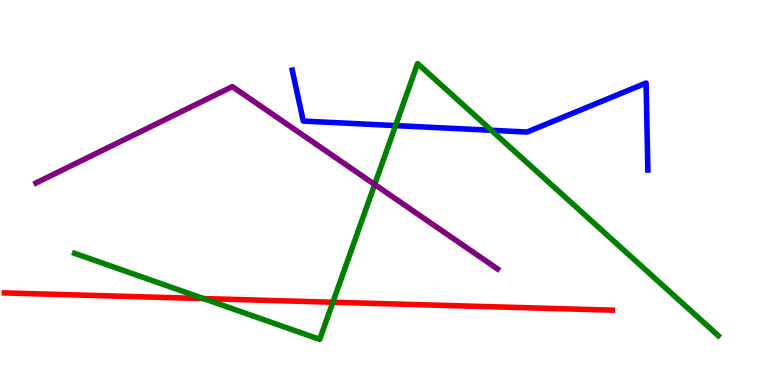[{'lines': ['blue', 'red'], 'intersections': []}, {'lines': ['green', 'red'], 'intersections': [{'x': 2.63, 'y': 2.25}, {'x': 4.3, 'y': 2.15}]}, {'lines': ['purple', 'red'], 'intersections': []}, {'lines': ['blue', 'green'], 'intersections': [{'x': 5.1, 'y': 6.74}, {'x': 6.34, 'y': 6.62}]}, {'lines': ['blue', 'purple'], 'intersections': []}, {'lines': ['green', 'purple'], 'intersections': [{'x': 4.83, 'y': 5.21}]}]